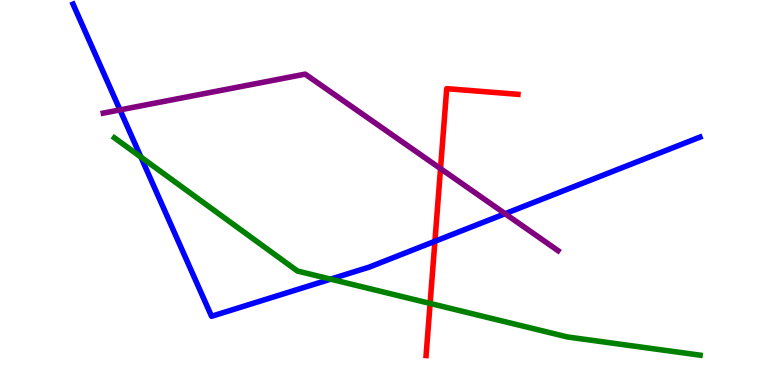[{'lines': ['blue', 'red'], 'intersections': [{'x': 5.61, 'y': 3.73}]}, {'lines': ['green', 'red'], 'intersections': [{'x': 5.55, 'y': 2.12}]}, {'lines': ['purple', 'red'], 'intersections': [{'x': 5.68, 'y': 5.62}]}, {'lines': ['blue', 'green'], 'intersections': [{'x': 1.82, 'y': 5.92}, {'x': 4.27, 'y': 2.75}]}, {'lines': ['blue', 'purple'], 'intersections': [{'x': 1.55, 'y': 7.15}, {'x': 6.52, 'y': 4.45}]}, {'lines': ['green', 'purple'], 'intersections': []}]